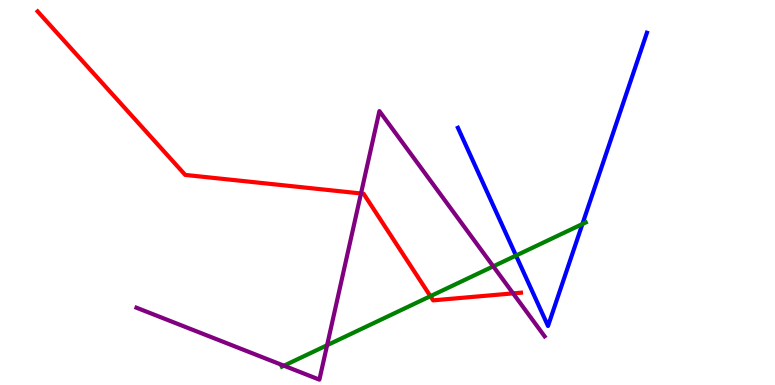[{'lines': ['blue', 'red'], 'intersections': []}, {'lines': ['green', 'red'], 'intersections': [{'x': 5.55, 'y': 2.31}]}, {'lines': ['purple', 'red'], 'intersections': [{'x': 4.66, 'y': 4.97}, {'x': 6.62, 'y': 2.38}]}, {'lines': ['blue', 'green'], 'intersections': [{'x': 6.66, 'y': 3.36}, {'x': 7.51, 'y': 4.18}]}, {'lines': ['blue', 'purple'], 'intersections': []}, {'lines': ['green', 'purple'], 'intersections': [{'x': 3.66, 'y': 0.501}, {'x': 4.22, 'y': 1.03}, {'x': 6.36, 'y': 3.08}]}]